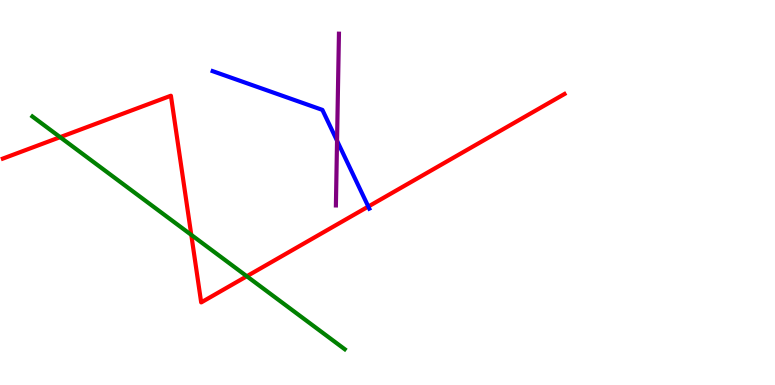[{'lines': ['blue', 'red'], 'intersections': [{'x': 4.75, 'y': 4.64}]}, {'lines': ['green', 'red'], 'intersections': [{'x': 0.776, 'y': 6.44}, {'x': 2.47, 'y': 3.9}, {'x': 3.18, 'y': 2.82}]}, {'lines': ['purple', 'red'], 'intersections': []}, {'lines': ['blue', 'green'], 'intersections': []}, {'lines': ['blue', 'purple'], 'intersections': [{'x': 4.35, 'y': 6.34}]}, {'lines': ['green', 'purple'], 'intersections': []}]